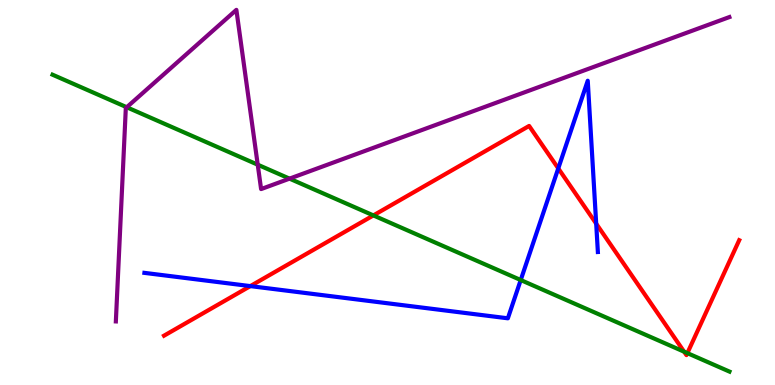[{'lines': ['blue', 'red'], 'intersections': [{'x': 3.23, 'y': 2.57}, {'x': 7.2, 'y': 5.63}, {'x': 7.69, 'y': 4.19}]}, {'lines': ['green', 'red'], 'intersections': [{'x': 4.82, 'y': 4.4}, {'x': 8.83, 'y': 0.865}, {'x': 8.87, 'y': 0.828}]}, {'lines': ['purple', 'red'], 'intersections': []}, {'lines': ['blue', 'green'], 'intersections': [{'x': 6.72, 'y': 2.73}]}, {'lines': ['blue', 'purple'], 'intersections': []}, {'lines': ['green', 'purple'], 'intersections': [{'x': 1.64, 'y': 7.21}, {'x': 3.33, 'y': 5.72}, {'x': 3.74, 'y': 5.36}]}]